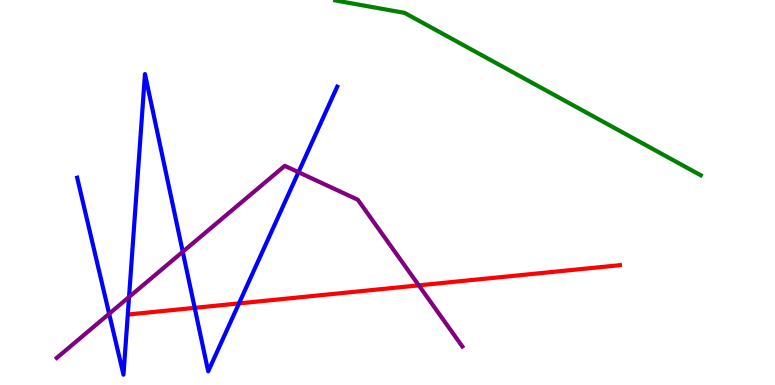[{'lines': ['blue', 'red'], 'intersections': [{'x': 2.51, 'y': 2.0}, {'x': 3.08, 'y': 2.12}]}, {'lines': ['green', 'red'], 'intersections': []}, {'lines': ['purple', 'red'], 'intersections': [{'x': 5.4, 'y': 2.59}]}, {'lines': ['blue', 'green'], 'intersections': []}, {'lines': ['blue', 'purple'], 'intersections': [{'x': 1.41, 'y': 1.85}, {'x': 1.67, 'y': 2.29}, {'x': 2.36, 'y': 3.46}, {'x': 3.85, 'y': 5.53}]}, {'lines': ['green', 'purple'], 'intersections': []}]